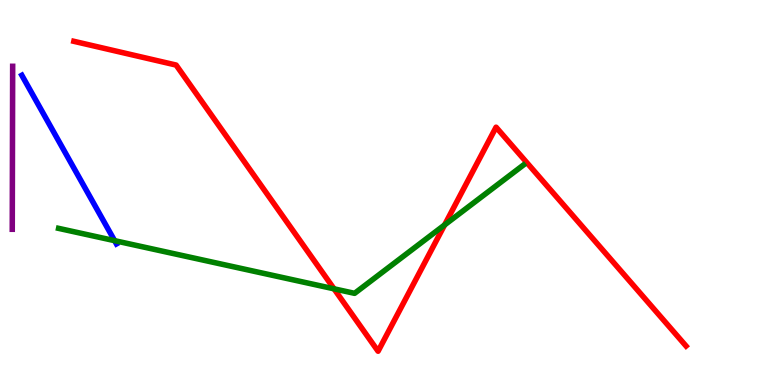[{'lines': ['blue', 'red'], 'intersections': []}, {'lines': ['green', 'red'], 'intersections': [{'x': 4.31, 'y': 2.5}, {'x': 5.74, 'y': 4.16}]}, {'lines': ['purple', 'red'], 'intersections': []}, {'lines': ['blue', 'green'], 'intersections': [{'x': 1.48, 'y': 3.75}]}, {'lines': ['blue', 'purple'], 'intersections': []}, {'lines': ['green', 'purple'], 'intersections': []}]